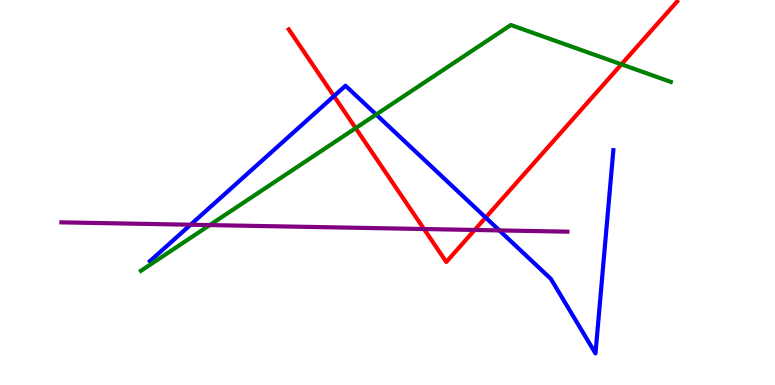[{'lines': ['blue', 'red'], 'intersections': [{'x': 4.31, 'y': 7.5}, {'x': 6.27, 'y': 4.35}]}, {'lines': ['green', 'red'], 'intersections': [{'x': 4.59, 'y': 6.67}, {'x': 8.02, 'y': 8.33}]}, {'lines': ['purple', 'red'], 'intersections': [{'x': 5.47, 'y': 4.05}, {'x': 6.12, 'y': 4.03}]}, {'lines': ['blue', 'green'], 'intersections': [{'x': 4.85, 'y': 7.03}]}, {'lines': ['blue', 'purple'], 'intersections': [{'x': 2.46, 'y': 4.16}, {'x': 6.44, 'y': 4.02}]}, {'lines': ['green', 'purple'], 'intersections': [{'x': 2.71, 'y': 4.15}]}]